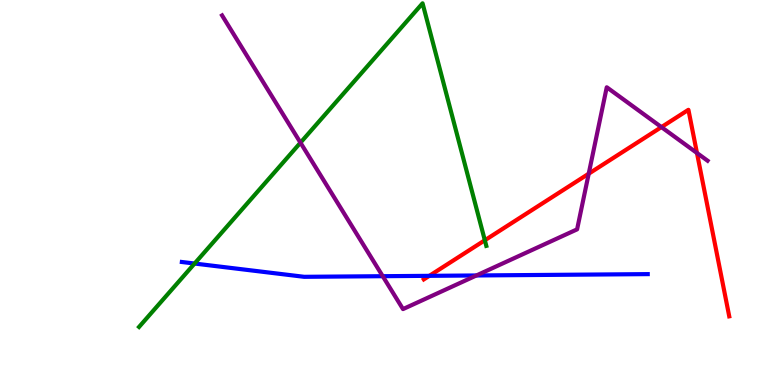[{'lines': ['blue', 'red'], 'intersections': [{'x': 5.54, 'y': 2.84}]}, {'lines': ['green', 'red'], 'intersections': [{'x': 6.26, 'y': 3.76}]}, {'lines': ['purple', 'red'], 'intersections': [{'x': 7.6, 'y': 5.49}, {'x': 8.53, 'y': 6.7}, {'x': 8.99, 'y': 6.03}]}, {'lines': ['blue', 'green'], 'intersections': [{'x': 2.51, 'y': 3.15}]}, {'lines': ['blue', 'purple'], 'intersections': [{'x': 4.94, 'y': 2.83}, {'x': 6.15, 'y': 2.85}]}, {'lines': ['green', 'purple'], 'intersections': [{'x': 3.88, 'y': 6.29}]}]